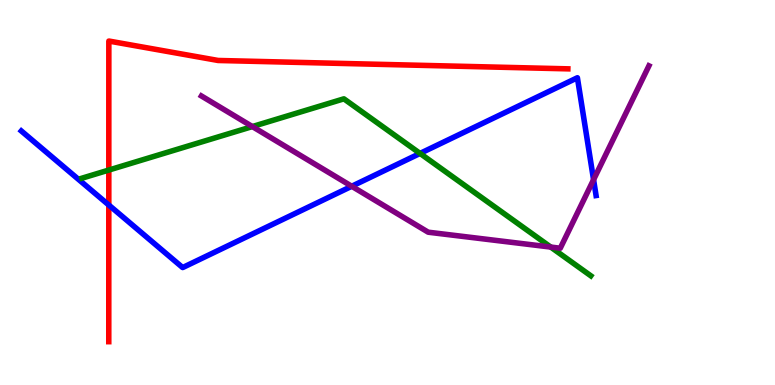[{'lines': ['blue', 'red'], 'intersections': [{'x': 1.4, 'y': 4.67}]}, {'lines': ['green', 'red'], 'intersections': [{'x': 1.4, 'y': 5.58}]}, {'lines': ['purple', 'red'], 'intersections': []}, {'lines': ['blue', 'green'], 'intersections': [{'x': 5.42, 'y': 6.02}]}, {'lines': ['blue', 'purple'], 'intersections': [{'x': 4.54, 'y': 5.16}, {'x': 7.66, 'y': 5.33}]}, {'lines': ['green', 'purple'], 'intersections': [{'x': 3.26, 'y': 6.71}, {'x': 7.11, 'y': 3.58}]}]